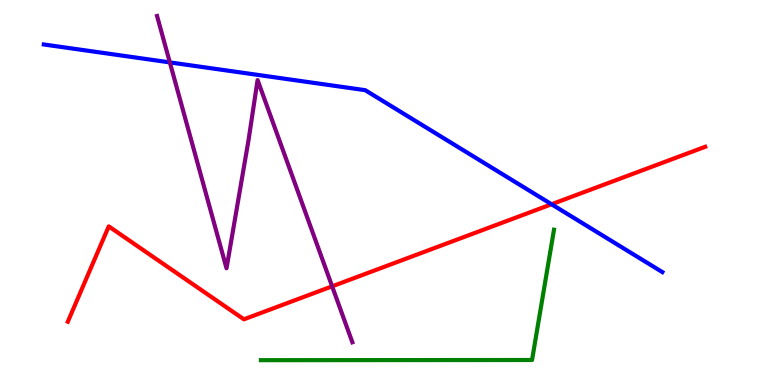[{'lines': ['blue', 'red'], 'intersections': [{'x': 7.12, 'y': 4.69}]}, {'lines': ['green', 'red'], 'intersections': []}, {'lines': ['purple', 'red'], 'intersections': [{'x': 4.29, 'y': 2.56}]}, {'lines': ['blue', 'green'], 'intersections': []}, {'lines': ['blue', 'purple'], 'intersections': [{'x': 2.19, 'y': 8.38}]}, {'lines': ['green', 'purple'], 'intersections': []}]